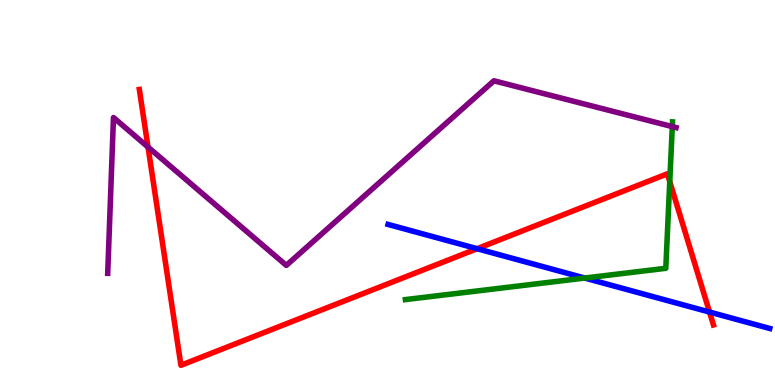[{'lines': ['blue', 'red'], 'intersections': [{'x': 6.16, 'y': 3.54}, {'x': 9.16, 'y': 1.89}]}, {'lines': ['green', 'red'], 'intersections': [{'x': 8.64, 'y': 5.28}]}, {'lines': ['purple', 'red'], 'intersections': [{'x': 1.91, 'y': 6.18}]}, {'lines': ['blue', 'green'], 'intersections': [{'x': 7.55, 'y': 2.78}]}, {'lines': ['blue', 'purple'], 'intersections': []}, {'lines': ['green', 'purple'], 'intersections': [{'x': 8.67, 'y': 6.71}]}]